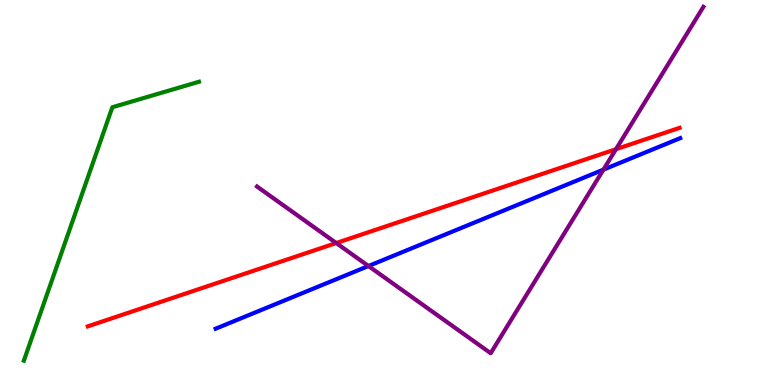[{'lines': ['blue', 'red'], 'intersections': []}, {'lines': ['green', 'red'], 'intersections': []}, {'lines': ['purple', 'red'], 'intersections': [{'x': 4.34, 'y': 3.69}, {'x': 7.95, 'y': 6.12}]}, {'lines': ['blue', 'green'], 'intersections': []}, {'lines': ['blue', 'purple'], 'intersections': [{'x': 4.75, 'y': 3.09}, {'x': 7.79, 'y': 5.59}]}, {'lines': ['green', 'purple'], 'intersections': []}]